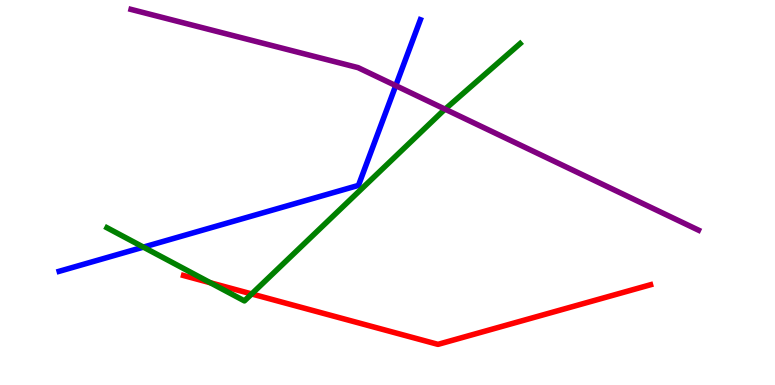[{'lines': ['blue', 'red'], 'intersections': []}, {'lines': ['green', 'red'], 'intersections': [{'x': 2.71, 'y': 2.66}, {'x': 3.25, 'y': 2.37}]}, {'lines': ['purple', 'red'], 'intersections': []}, {'lines': ['blue', 'green'], 'intersections': [{'x': 1.85, 'y': 3.58}]}, {'lines': ['blue', 'purple'], 'intersections': [{'x': 5.11, 'y': 7.78}]}, {'lines': ['green', 'purple'], 'intersections': [{'x': 5.74, 'y': 7.16}]}]